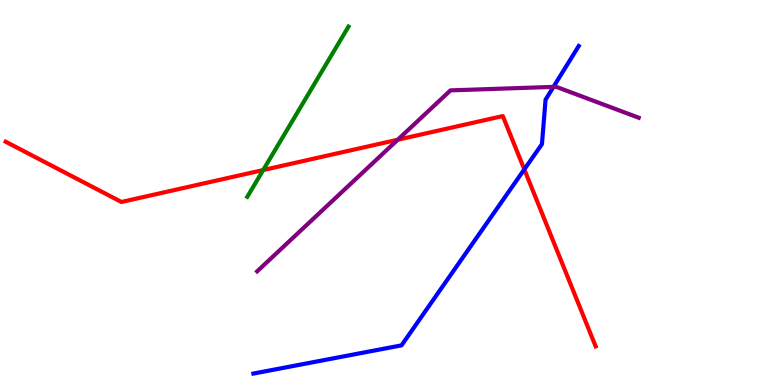[{'lines': ['blue', 'red'], 'intersections': [{'x': 6.77, 'y': 5.6}]}, {'lines': ['green', 'red'], 'intersections': [{'x': 3.4, 'y': 5.58}]}, {'lines': ['purple', 'red'], 'intersections': [{'x': 5.13, 'y': 6.37}]}, {'lines': ['blue', 'green'], 'intersections': []}, {'lines': ['blue', 'purple'], 'intersections': [{'x': 7.14, 'y': 7.74}]}, {'lines': ['green', 'purple'], 'intersections': []}]